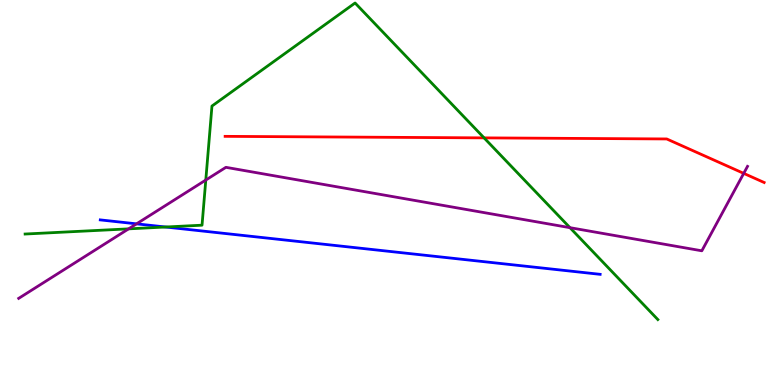[{'lines': ['blue', 'red'], 'intersections': []}, {'lines': ['green', 'red'], 'intersections': [{'x': 6.25, 'y': 6.42}]}, {'lines': ['purple', 'red'], 'intersections': [{'x': 9.6, 'y': 5.5}]}, {'lines': ['blue', 'green'], 'intersections': [{'x': 2.14, 'y': 4.1}]}, {'lines': ['blue', 'purple'], 'intersections': [{'x': 1.76, 'y': 4.19}]}, {'lines': ['green', 'purple'], 'intersections': [{'x': 1.66, 'y': 4.06}, {'x': 2.66, 'y': 5.32}, {'x': 7.35, 'y': 4.09}]}]